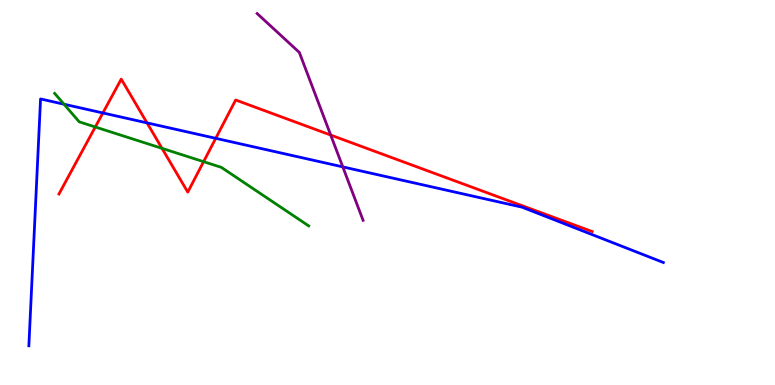[{'lines': ['blue', 'red'], 'intersections': [{'x': 1.33, 'y': 7.07}, {'x': 1.9, 'y': 6.81}, {'x': 2.78, 'y': 6.41}]}, {'lines': ['green', 'red'], 'intersections': [{'x': 1.23, 'y': 6.7}, {'x': 2.09, 'y': 6.15}, {'x': 2.63, 'y': 5.8}]}, {'lines': ['purple', 'red'], 'intersections': [{'x': 4.27, 'y': 6.49}]}, {'lines': ['blue', 'green'], 'intersections': [{'x': 0.826, 'y': 7.29}]}, {'lines': ['blue', 'purple'], 'intersections': [{'x': 4.42, 'y': 5.67}]}, {'lines': ['green', 'purple'], 'intersections': []}]